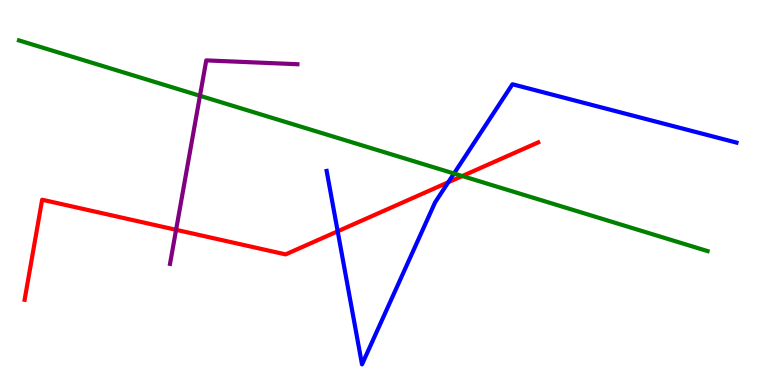[{'lines': ['blue', 'red'], 'intersections': [{'x': 4.36, 'y': 3.99}, {'x': 5.78, 'y': 5.27}]}, {'lines': ['green', 'red'], 'intersections': [{'x': 5.97, 'y': 5.43}]}, {'lines': ['purple', 'red'], 'intersections': [{'x': 2.27, 'y': 4.03}]}, {'lines': ['blue', 'green'], 'intersections': [{'x': 5.86, 'y': 5.49}]}, {'lines': ['blue', 'purple'], 'intersections': []}, {'lines': ['green', 'purple'], 'intersections': [{'x': 2.58, 'y': 7.51}]}]